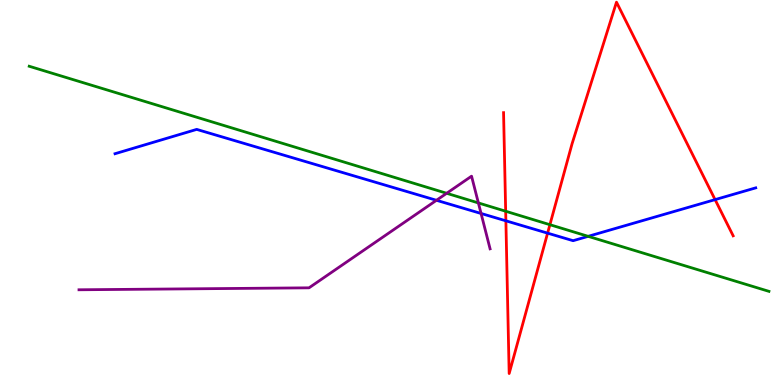[{'lines': ['blue', 'red'], 'intersections': [{'x': 6.53, 'y': 4.26}, {'x': 7.07, 'y': 3.94}, {'x': 9.23, 'y': 4.81}]}, {'lines': ['green', 'red'], 'intersections': [{'x': 6.52, 'y': 4.51}, {'x': 7.1, 'y': 4.16}]}, {'lines': ['purple', 'red'], 'intersections': []}, {'lines': ['blue', 'green'], 'intersections': [{'x': 7.59, 'y': 3.86}]}, {'lines': ['blue', 'purple'], 'intersections': [{'x': 5.63, 'y': 4.8}, {'x': 6.21, 'y': 4.46}]}, {'lines': ['green', 'purple'], 'intersections': [{'x': 5.76, 'y': 4.98}, {'x': 6.17, 'y': 4.73}]}]